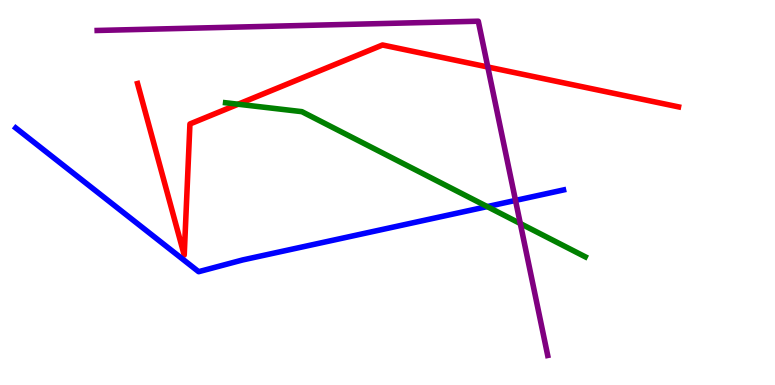[{'lines': ['blue', 'red'], 'intersections': []}, {'lines': ['green', 'red'], 'intersections': [{'x': 3.07, 'y': 7.29}]}, {'lines': ['purple', 'red'], 'intersections': [{'x': 6.29, 'y': 8.26}]}, {'lines': ['blue', 'green'], 'intersections': [{'x': 6.29, 'y': 4.63}]}, {'lines': ['blue', 'purple'], 'intersections': [{'x': 6.65, 'y': 4.79}]}, {'lines': ['green', 'purple'], 'intersections': [{'x': 6.71, 'y': 4.19}]}]